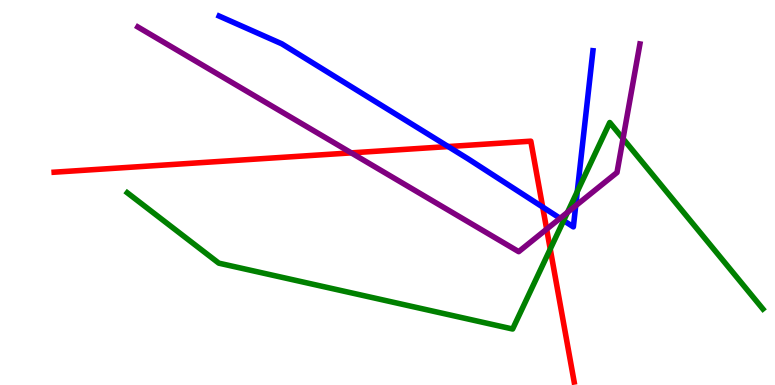[{'lines': ['blue', 'red'], 'intersections': [{'x': 5.78, 'y': 6.19}, {'x': 7.0, 'y': 4.62}]}, {'lines': ['green', 'red'], 'intersections': [{'x': 7.1, 'y': 3.53}]}, {'lines': ['purple', 'red'], 'intersections': [{'x': 4.53, 'y': 6.03}, {'x': 7.05, 'y': 4.05}]}, {'lines': ['blue', 'green'], 'intersections': [{'x': 7.27, 'y': 4.27}, {'x': 7.45, 'y': 5.02}]}, {'lines': ['blue', 'purple'], 'intersections': [{'x': 7.23, 'y': 4.33}, {'x': 7.43, 'y': 4.66}]}, {'lines': ['green', 'purple'], 'intersections': [{'x': 7.32, 'y': 4.48}, {'x': 8.04, 'y': 6.4}]}]